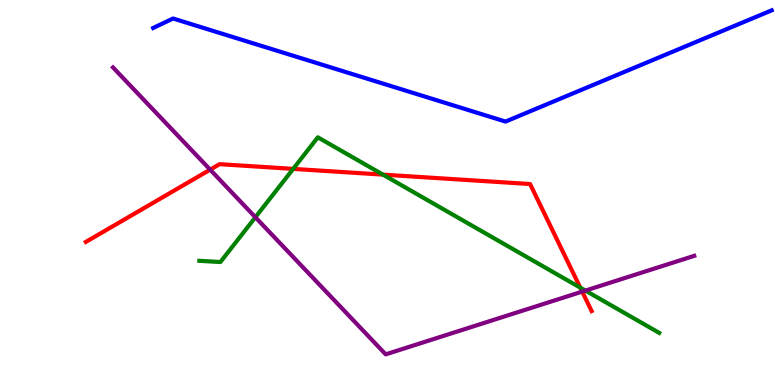[{'lines': ['blue', 'red'], 'intersections': []}, {'lines': ['green', 'red'], 'intersections': [{'x': 3.78, 'y': 5.61}, {'x': 4.94, 'y': 5.46}, {'x': 7.49, 'y': 2.53}]}, {'lines': ['purple', 'red'], 'intersections': [{'x': 2.71, 'y': 5.59}, {'x': 7.51, 'y': 2.43}]}, {'lines': ['blue', 'green'], 'intersections': []}, {'lines': ['blue', 'purple'], 'intersections': []}, {'lines': ['green', 'purple'], 'intersections': [{'x': 3.3, 'y': 4.36}, {'x': 7.55, 'y': 2.45}]}]